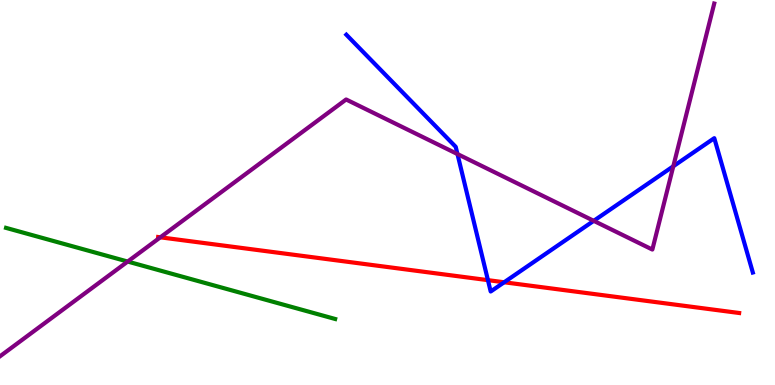[{'lines': ['blue', 'red'], 'intersections': [{'x': 6.3, 'y': 2.72}, {'x': 6.51, 'y': 2.67}]}, {'lines': ['green', 'red'], 'intersections': []}, {'lines': ['purple', 'red'], 'intersections': [{'x': 2.07, 'y': 3.84}]}, {'lines': ['blue', 'green'], 'intersections': []}, {'lines': ['blue', 'purple'], 'intersections': [{'x': 5.9, 'y': 6.0}, {'x': 7.66, 'y': 4.26}, {'x': 8.69, 'y': 5.68}]}, {'lines': ['green', 'purple'], 'intersections': [{'x': 1.65, 'y': 3.21}]}]